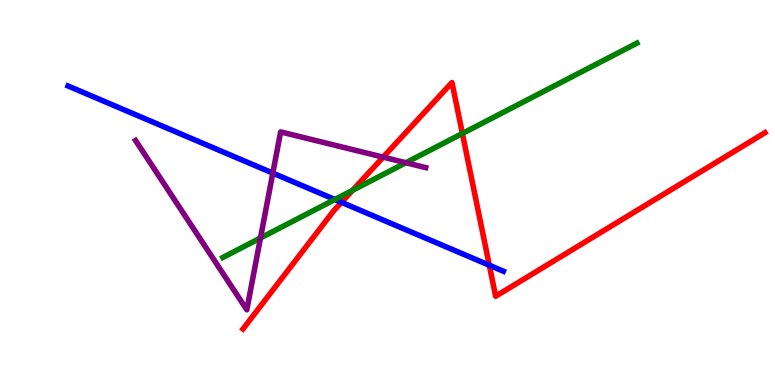[{'lines': ['blue', 'red'], 'intersections': [{'x': 4.41, 'y': 4.74}, {'x': 6.31, 'y': 3.11}]}, {'lines': ['green', 'red'], 'intersections': [{'x': 4.55, 'y': 5.06}, {'x': 5.97, 'y': 6.53}]}, {'lines': ['purple', 'red'], 'intersections': [{'x': 4.94, 'y': 5.92}]}, {'lines': ['blue', 'green'], 'intersections': [{'x': 4.32, 'y': 4.82}]}, {'lines': ['blue', 'purple'], 'intersections': [{'x': 3.52, 'y': 5.5}]}, {'lines': ['green', 'purple'], 'intersections': [{'x': 3.36, 'y': 3.82}, {'x': 5.24, 'y': 5.77}]}]